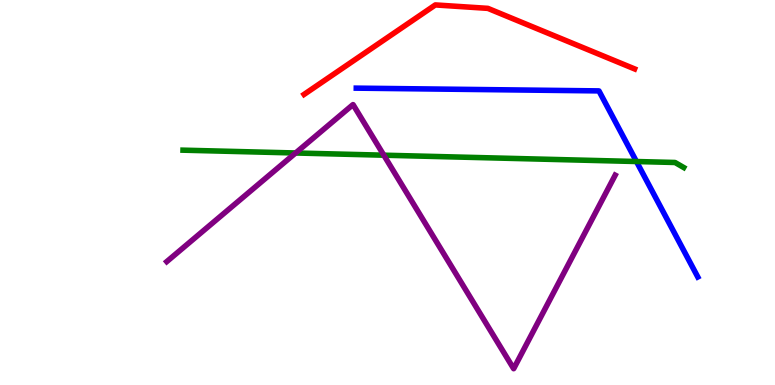[{'lines': ['blue', 'red'], 'intersections': []}, {'lines': ['green', 'red'], 'intersections': []}, {'lines': ['purple', 'red'], 'intersections': []}, {'lines': ['blue', 'green'], 'intersections': [{'x': 8.21, 'y': 5.8}]}, {'lines': ['blue', 'purple'], 'intersections': []}, {'lines': ['green', 'purple'], 'intersections': [{'x': 3.81, 'y': 6.03}, {'x': 4.95, 'y': 5.97}]}]